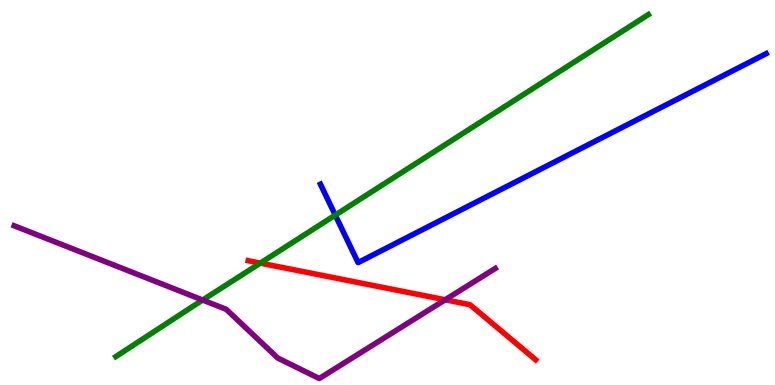[{'lines': ['blue', 'red'], 'intersections': []}, {'lines': ['green', 'red'], 'intersections': [{'x': 3.36, 'y': 3.17}]}, {'lines': ['purple', 'red'], 'intersections': [{'x': 5.74, 'y': 2.21}]}, {'lines': ['blue', 'green'], 'intersections': [{'x': 4.33, 'y': 4.41}]}, {'lines': ['blue', 'purple'], 'intersections': []}, {'lines': ['green', 'purple'], 'intersections': [{'x': 2.61, 'y': 2.21}]}]